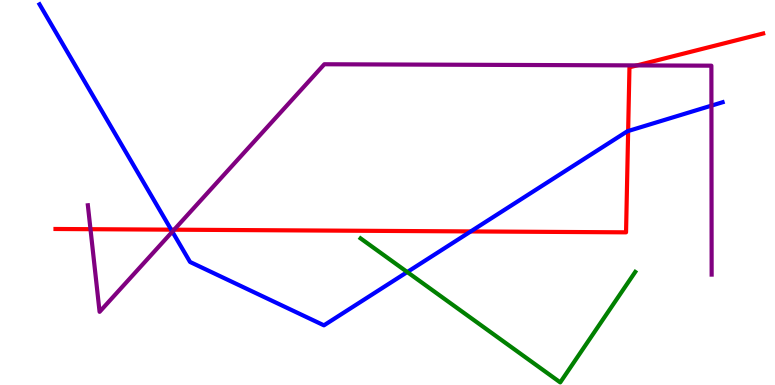[{'lines': ['blue', 'red'], 'intersections': [{'x': 2.21, 'y': 4.03}, {'x': 6.07, 'y': 3.99}, {'x': 8.11, 'y': 6.6}]}, {'lines': ['green', 'red'], 'intersections': []}, {'lines': ['purple', 'red'], 'intersections': [{'x': 1.17, 'y': 4.05}, {'x': 2.25, 'y': 4.03}, {'x': 8.22, 'y': 8.3}]}, {'lines': ['blue', 'green'], 'intersections': [{'x': 5.25, 'y': 2.93}]}, {'lines': ['blue', 'purple'], 'intersections': [{'x': 2.22, 'y': 3.98}, {'x': 9.18, 'y': 7.26}]}, {'lines': ['green', 'purple'], 'intersections': []}]